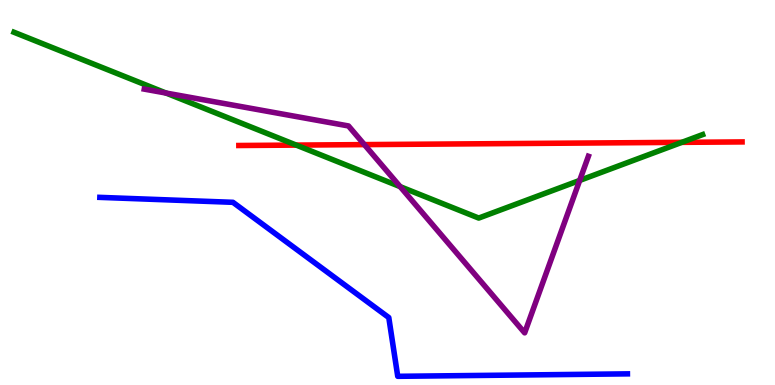[{'lines': ['blue', 'red'], 'intersections': []}, {'lines': ['green', 'red'], 'intersections': [{'x': 3.82, 'y': 6.23}, {'x': 8.8, 'y': 6.3}]}, {'lines': ['purple', 'red'], 'intersections': [{'x': 4.7, 'y': 6.24}]}, {'lines': ['blue', 'green'], 'intersections': []}, {'lines': ['blue', 'purple'], 'intersections': []}, {'lines': ['green', 'purple'], 'intersections': [{'x': 2.14, 'y': 7.58}, {'x': 5.16, 'y': 5.15}, {'x': 7.48, 'y': 5.31}]}]